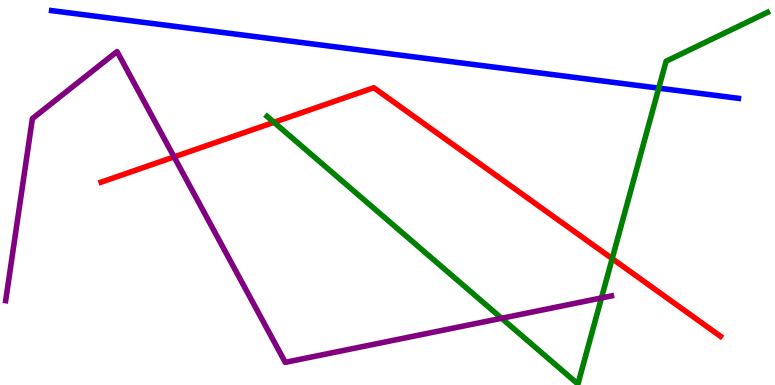[{'lines': ['blue', 'red'], 'intersections': []}, {'lines': ['green', 'red'], 'intersections': [{'x': 3.54, 'y': 6.82}, {'x': 7.9, 'y': 3.28}]}, {'lines': ['purple', 'red'], 'intersections': [{'x': 2.25, 'y': 5.92}]}, {'lines': ['blue', 'green'], 'intersections': [{'x': 8.5, 'y': 7.71}]}, {'lines': ['blue', 'purple'], 'intersections': []}, {'lines': ['green', 'purple'], 'intersections': [{'x': 6.47, 'y': 1.73}, {'x': 7.76, 'y': 2.26}]}]